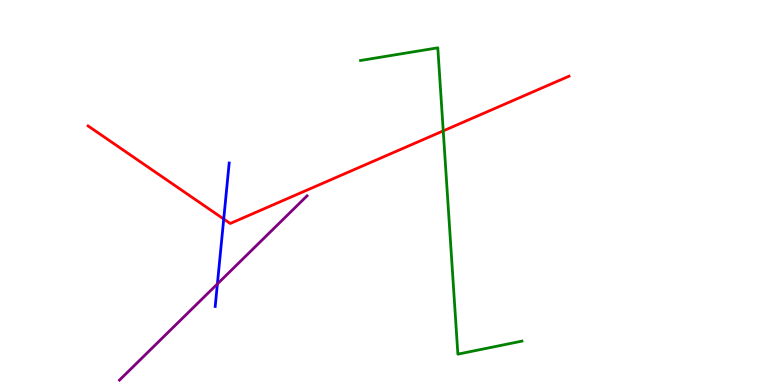[{'lines': ['blue', 'red'], 'intersections': [{'x': 2.89, 'y': 4.31}]}, {'lines': ['green', 'red'], 'intersections': [{'x': 5.72, 'y': 6.6}]}, {'lines': ['purple', 'red'], 'intersections': []}, {'lines': ['blue', 'green'], 'intersections': []}, {'lines': ['blue', 'purple'], 'intersections': [{'x': 2.81, 'y': 2.62}]}, {'lines': ['green', 'purple'], 'intersections': []}]